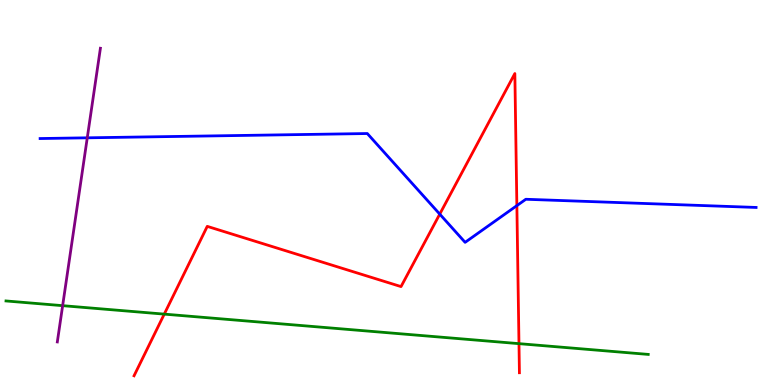[{'lines': ['blue', 'red'], 'intersections': [{'x': 5.67, 'y': 4.44}, {'x': 6.67, 'y': 4.66}]}, {'lines': ['green', 'red'], 'intersections': [{'x': 2.12, 'y': 1.84}, {'x': 6.7, 'y': 1.07}]}, {'lines': ['purple', 'red'], 'intersections': []}, {'lines': ['blue', 'green'], 'intersections': []}, {'lines': ['blue', 'purple'], 'intersections': [{'x': 1.13, 'y': 6.42}]}, {'lines': ['green', 'purple'], 'intersections': [{'x': 0.808, 'y': 2.06}]}]